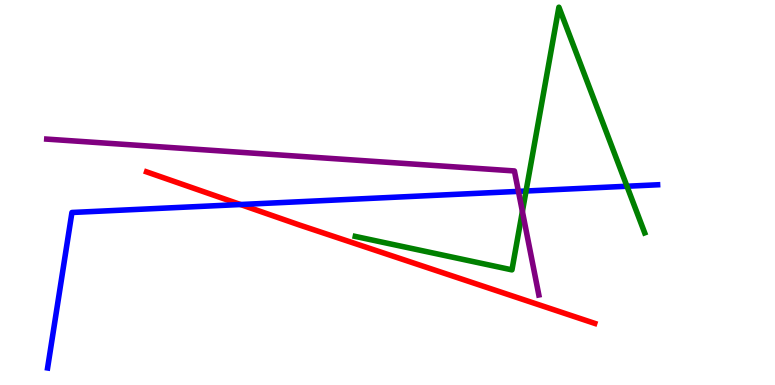[{'lines': ['blue', 'red'], 'intersections': [{'x': 3.1, 'y': 4.69}]}, {'lines': ['green', 'red'], 'intersections': []}, {'lines': ['purple', 'red'], 'intersections': []}, {'lines': ['blue', 'green'], 'intersections': [{'x': 6.79, 'y': 5.04}, {'x': 8.09, 'y': 5.16}]}, {'lines': ['blue', 'purple'], 'intersections': [{'x': 6.69, 'y': 5.03}]}, {'lines': ['green', 'purple'], 'intersections': [{'x': 6.74, 'y': 4.51}]}]